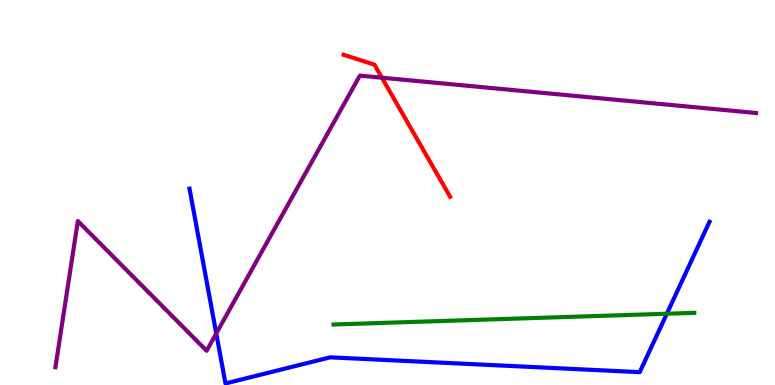[{'lines': ['blue', 'red'], 'intersections': []}, {'lines': ['green', 'red'], 'intersections': []}, {'lines': ['purple', 'red'], 'intersections': [{'x': 4.93, 'y': 7.98}]}, {'lines': ['blue', 'green'], 'intersections': [{'x': 8.6, 'y': 1.85}]}, {'lines': ['blue', 'purple'], 'intersections': [{'x': 2.79, 'y': 1.34}]}, {'lines': ['green', 'purple'], 'intersections': []}]